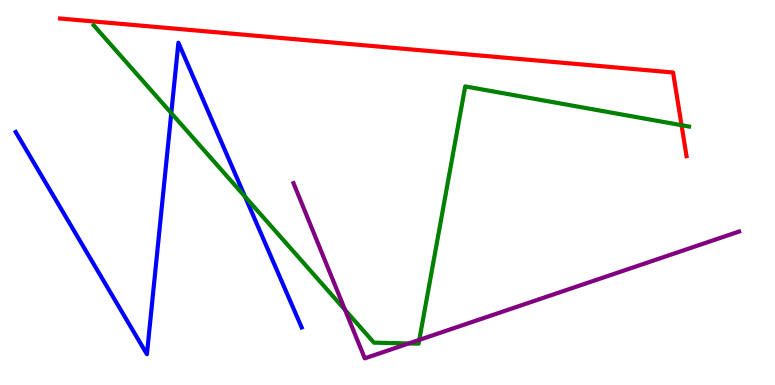[{'lines': ['blue', 'red'], 'intersections': []}, {'lines': ['green', 'red'], 'intersections': [{'x': 8.79, 'y': 6.75}]}, {'lines': ['purple', 'red'], 'intersections': []}, {'lines': ['blue', 'green'], 'intersections': [{'x': 2.21, 'y': 7.06}, {'x': 3.16, 'y': 4.89}]}, {'lines': ['blue', 'purple'], 'intersections': []}, {'lines': ['green', 'purple'], 'intersections': [{'x': 4.45, 'y': 1.95}, {'x': 5.27, 'y': 1.08}, {'x': 5.41, 'y': 1.17}]}]